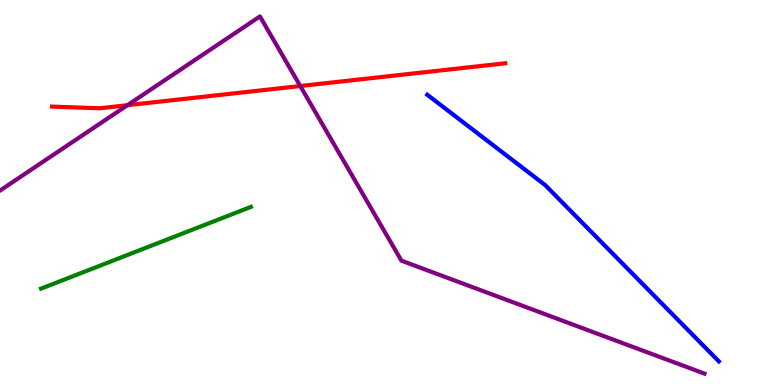[{'lines': ['blue', 'red'], 'intersections': []}, {'lines': ['green', 'red'], 'intersections': []}, {'lines': ['purple', 'red'], 'intersections': [{'x': 1.64, 'y': 7.27}, {'x': 3.87, 'y': 7.77}]}, {'lines': ['blue', 'green'], 'intersections': []}, {'lines': ['blue', 'purple'], 'intersections': []}, {'lines': ['green', 'purple'], 'intersections': []}]